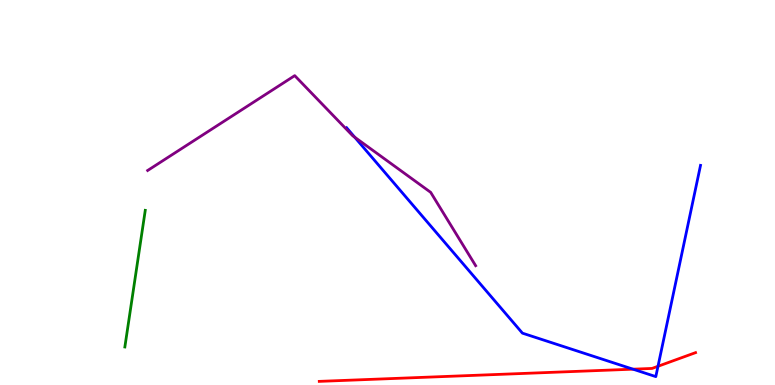[{'lines': ['blue', 'red'], 'intersections': [{'x': 8.17, 'y': 0.411}, {'x': 8.49, 'y': 0.486}]}, {'lines': ['green', 'red'], 'intersections': []}, {'lines': ['purple', 'red'], 'intersections': []}, {'lines': ['blue', 'green'], 'intersections': []}, {'lines': ['blue', 'purple'], 'intersections': [{'x': 4.58, 'y': 6.44}]}, {'lines': ['green', 'purple'], 'intersections': []}]